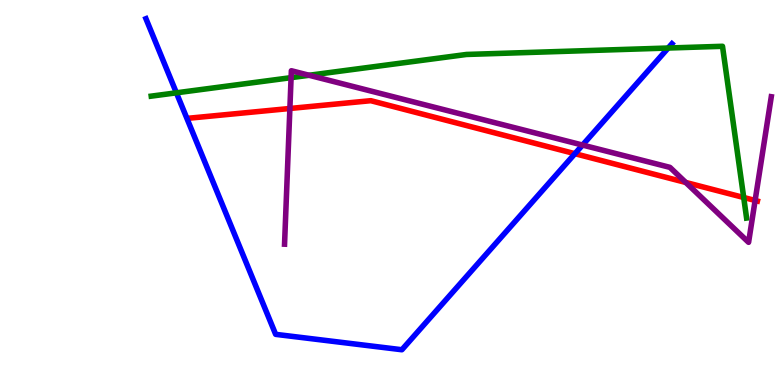[{'lines': ['blue', 'red'], 'intersections': [{'x': 7.42, 'y': 6.01}]}, {'lines': ['green', 'red'], 'intersections': [{'x': 9.6, 'y': 4.87}]}, {'lines': ['purple', 'red'], 'intersections': [{'x': 3.74, 'y': 7.18}, {'x': 8.85, 'y': 5.26}, {'x': 9.74, 'y': 4.79}]}, {'lines': ['blue', 'green'], 'intersections': [{'x': 2.28, 'y': 7.59}, {'x': 8.62, 'y': 8.75}]}, {'lines': ['blue', 'purple'], 'intersections': [{'x': 7.52, 'y': 6.23}]}, {'lines': ['green', 'purple'], 'intersections': [{'x': 3.76, 'y': 7.98}, {'x': 3.99, 'y': 8.04}]}]